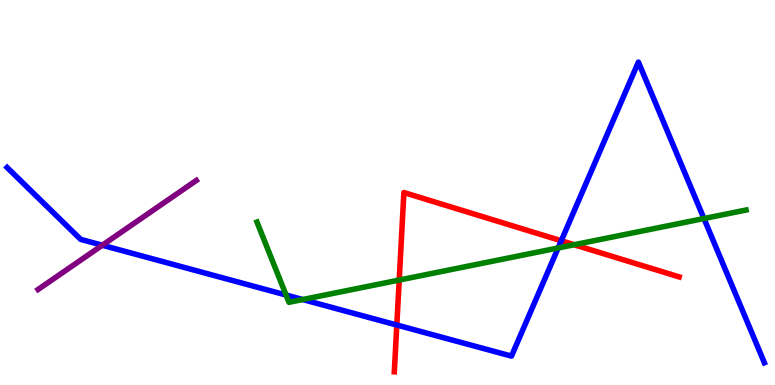[{'lines': ['blue', 'red'], 'intersections': [{'x': 5.12, 'y': 1.56}, {'x': 7.24, 'y': 3.75}]}, {'lines': ['green', 'red'], 'intersections': [{'x': 5.15, 'y': 2.73}, {'x': 7.41, 'y': 3.64}]}, {'lines': ['purple', 'red'], 'intersections': []}, {'lines': ['blue', 'green'], 'intersections': [{'x': 3.69, 'y': 2.34}, {'x': 3.91, 'y': 2.22}, {'x': 7.2, 'y': 3.56}, {'x': 9.08, 'y': 4.32}]}, {'lines': ['blue', 'purple'], 'intersections': [{'x': 1.32, 'y': 3.63}]}, {'lines': ['green', 'purple'], 'intersections': []}]